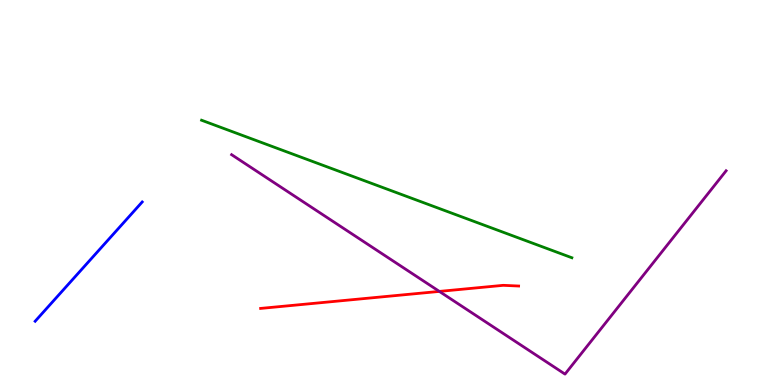[{'lines': ['blue', 'red'], 'intersections': []}, {'lines': ['green', 'red'], 'intersections': []}, {'lines': ['purple', 'red'], 'intersections': [{'x': 5.67, 'y': 2.43}]}, {'lines': ['blue', 'green'], 'intersections': []}, {'lines': ['blue', 'purple'], 'intersections': []}, {'lines': ['green', 'purple'], 'intersections': []}]